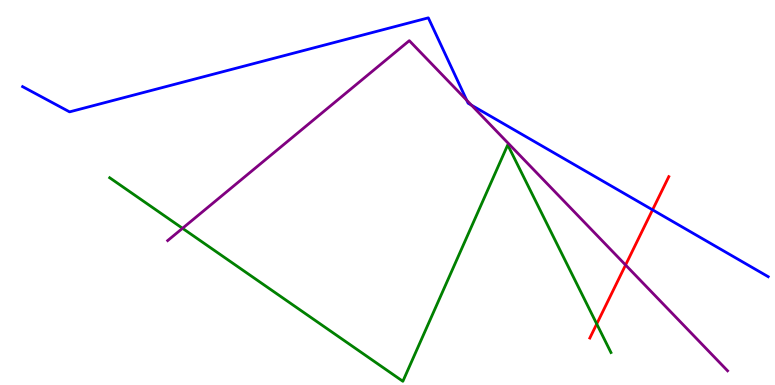[{'lines': ['blue', 'red'], 'intersections': [{'x': 8.42, 'y': 4.55}]}, {'lines': ['green', 'red'], 'intersections': [{'x': 7.7, 'y': 1.59}]}, {'lines': ['purple', 'red'], 'intersections': [{'x': 8.07, 'y': 3.12}]}, {'lines': ['blue', 'green'], 'intersections': []}, {'lines': ['blue', 'purple'], 'intersections': [{'x': 6.02, 'y': 7.4}, {'x': 6.08, 'y': 7.27}]}, {'lines': ['green', 'purple'], 'intersections': [{'x': 2.35, 'y': 4.07}]}]